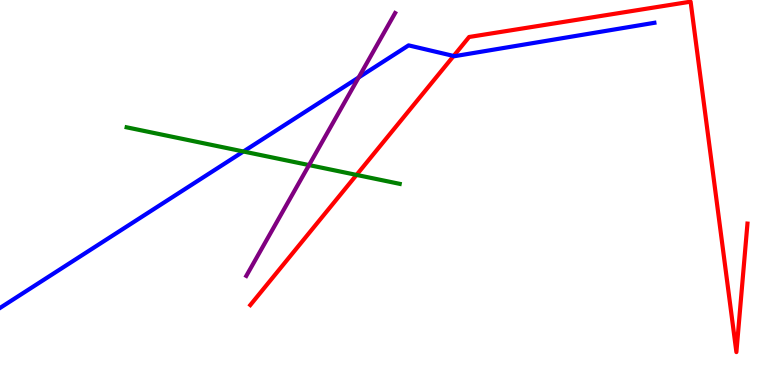[{'lines': ['blue', 'red'], 'intersections': [{'x': 5.85, 'y': 8.55}]}, {'lines': ['green', 'red'], 'intersections': [{'x': 4.6, 'y': 5.46}]}, {'lines': ['purple', 'red'], 'intersections': []}, {'lines': ['blue', 'green'], 'intersections': [{'x': 3.14, 'y': 6.06}]}, {'lines': ['blue', 'purple'], 'intersections': [{'x': 4.63, 'y': 7.99}]}, {'lines': ['green', 'purple'], 'intersections': [{'x': 3.99, 'y': 5.71}]}]